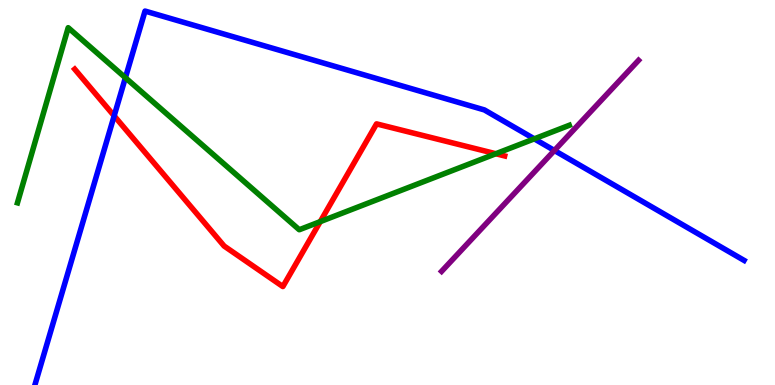[{'lines': ['blue', 'red'], 'intersections': [{'x': 1.47, 'y': 6.99}]}, {'lines': ['green', 'red'], 'intersections': [{'x': 4.13, 'y': 4.24}, {'x': 6.4, 'y': 6.01}]}, {'lines': ['purple', 'red'], 'intersections': []}, {'lines': ['blue', 'green'], 'intersections': [{'x': 1.62, 'y': 7.98}, {'x': 6.89, 'y': 6.39}]}, {'lines': ['blue', 'purple'], 'intersections': [{'x': 7.15, 'y': 6.09}]}, {'lines': ['green', 'purple'], 'intersections': []}]